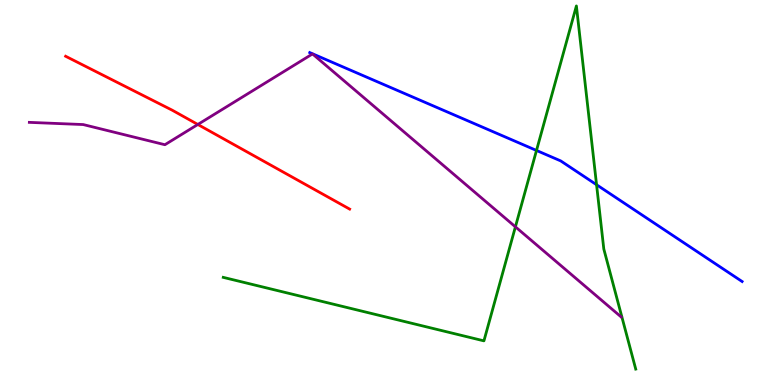[{'lines': ['blue', 'red'], 'intersections': []}, {'lines': ['green', 'red'], 'intersections': []}, {'lines': ['purple', 'red'], 'intersections': [{'x': 2.55, 'y': 6.77}]}, {'lines': ['blue', 'green'], 'intersections': [{'x': 6.92, 'y': 6.09}, {'x': 7.7, 'y': 5.2}]}, {'lines': ['blue', 'purple'], 'intersections': []}, {'lines': ['green', 'purple'], 'intersections': [{'x': 6.65, 'y': 4.11}]}]